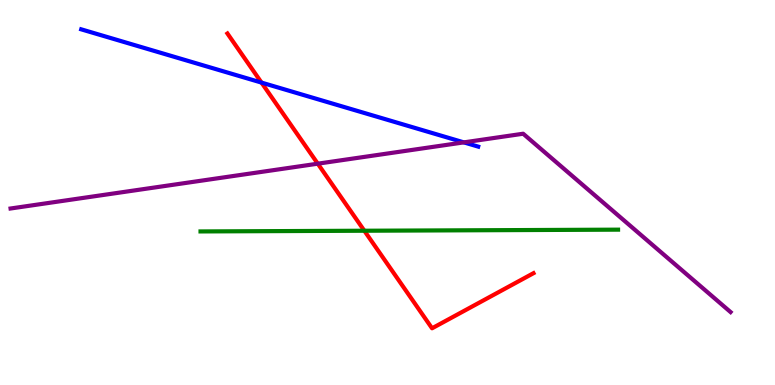[{'lines': ['blue', 'red'], 'intersections': [{'x': 3.37, 'y': 7.85}]}, {'lines': ['green', 'red'], 'intersections': [{'x': 4.7, 'y': 4.01}]}, {'lines': ['purple', 'red'], 'intersections': [{'x': 4.1, 'y': 5.75}]}, {'lines': ['blue', 'green'], 'intersections': []}, {'lines': ['blue', 'purple'], 'intersections': [{'x': 5.99, 'y': 6.3}]}, {'lines': ['green', 'purple'], 'intersections': []}]